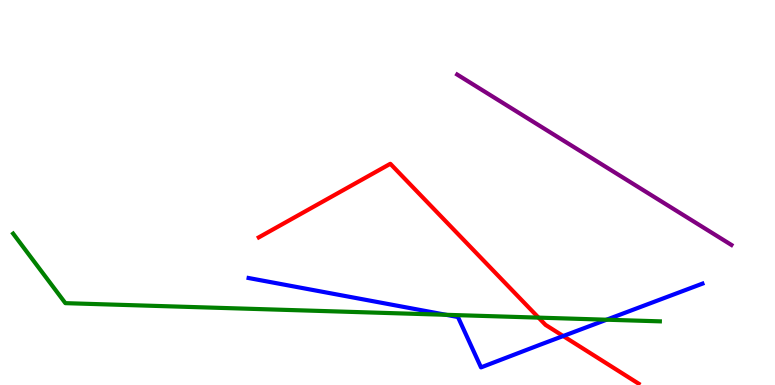[{'lines': ['blue', 'red'], 'intersections': [{'x': 7.27, 'y': 1.27}]}, {'lines': ['green', 'red'], 'intersections': [{'x': 6.95, 'y': 1.75}]}, {'lines': ['purple', 'red'], 'intersections': []}, {'lines': ['blue', 'green'], 'intersections': [{'x': 5.75, 'y': 1.82}, {'x': 7.83, 'y': 1.7}]}, {'lines': ['blue', 'purple'], 'intersections': []}, {'lines': ['green', 'purple'], 'intersections': []}]